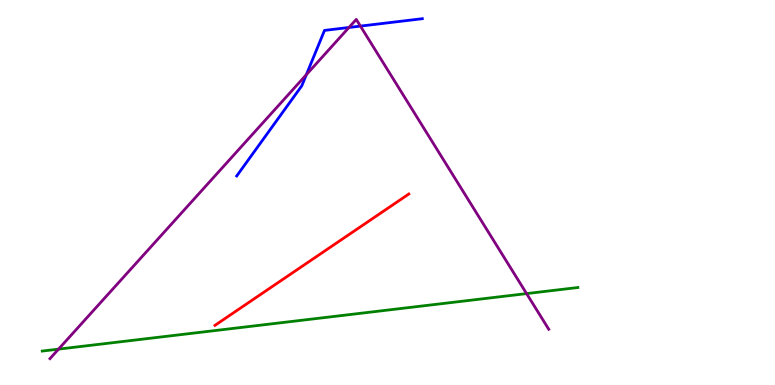[{'lines': ['blue', 'red'], 'intersections': []}, {'lines': ['green', 'red'], 'intersections': []}, {'lines': ['purple', 'red'], 'intersections': []}, {'lines': ['blue', 'green'], 'intersections': []}, {'lines': ['blue', 'purple'], 'intersections': [{'x': 3.95, 'y': 8.06}, {'x': 4.5, 'y': 9.29}, {'x': 4.65, 'y': 9.32}]}, {'lines': ['green', 'purple'], 'intersections': [{'x': 0.755, 'y': 0.932}, {'x': 6.79, 'y': 2.37}]}]